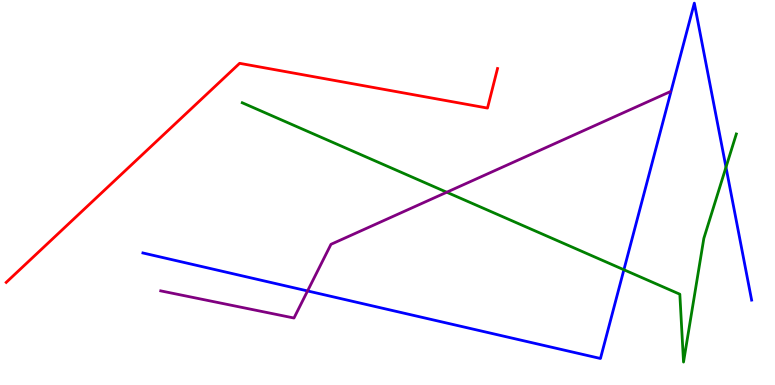[{'lines': ['blue', 'red'], 'intersections': []}, {'lines': ['green', 'red'], 'intersections': []}, {'lines': ['purple', 'red'], 'intersections': []}, {'lines': ['blue', 'green'], 'intersections': [{'x': 8.05, 'y': 2.99}, {'x': 9.37, 'y': 5.66}]}, {'lines': ['blue', 'purple'], 'intersections': [{'x': 3.97, 'y': 2.44}]}, {'lines': ['green', 'purple'], 'intersections': [{'x': 5.76, 'y': 5.01}]}]